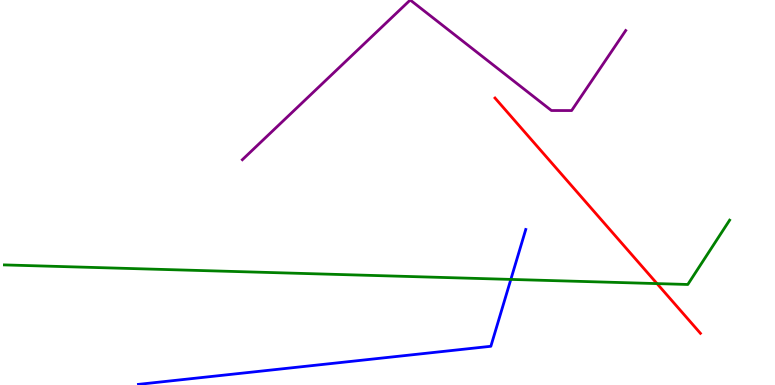[{'lines': ['blue', 'red'], 'intersections': []}, {'lines': ['green', 'red'], 'intersections': [{'x': 8.48, 'y': 2.63}]}, {'lines': ['purple', 'red'], 'intersections': []}, {'lines': ['blue', 'green'], 'intersections': [{'x': 6.59, 'y': 2.74}]}, {'lines': ['blue', 'purple'], 'intersections': []}, {'lines': ['green', 'purple'], 'intersections': []}]